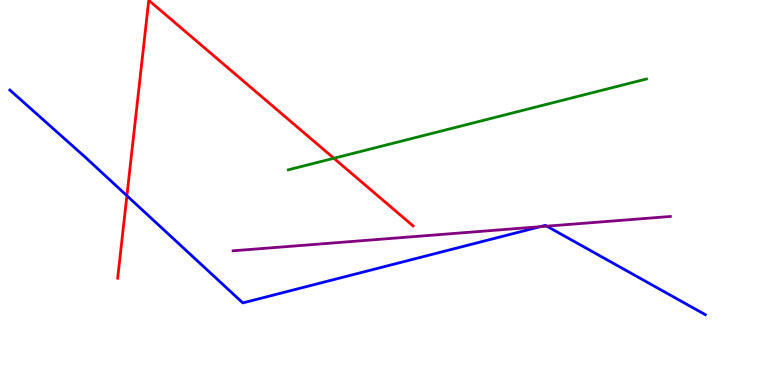[{'lines': ['blue', 'red'], 'intersections': [{'x': 1.64, 'y': 4.92}]}, {'lines': ['green', 'red'], 'intersections': [{'x': 4.31, 'y': 5.89}]}, {'lines': ['purple', 'red'], 'intersections': []}, {'lines': ['blue', 'green'], 'intersections': []}, {'lines': ['blue', 'purple'], 'intersections': [{'x': 6.97, 'y': 4.11}, {'x': 7.06, 'y': 4.13}]}, {'lines': ['green', 'purple'], 'intersections': []}]